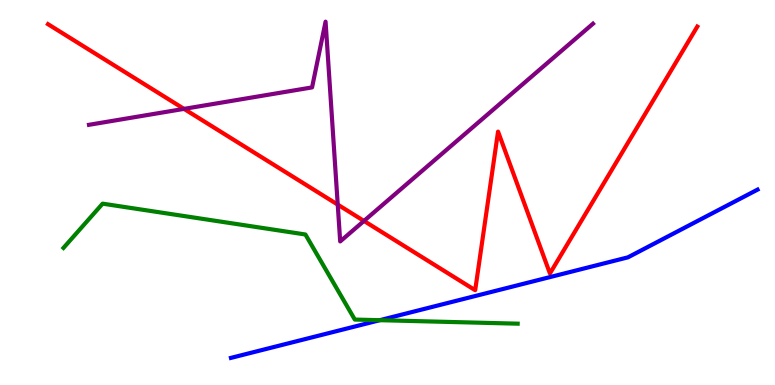[{'lines': ['blue', 'red'], 'intersections': []}, {'lines': ['green', 'red'], 'intersections': []}, {'lines': ['purple', 'red'], 'intersections': [{'x': 2.37, 'y': 7.17}, {'x': 4.36, 'y': 4.69}, {'x': 4.7, 'y': 4.26}]}, {'lines': ['blue', 'green'], 'intersections': [{'x': 4.9, 'y': 1.68}]}, {'lines': ['blue', 'purple'], 'intersections': []}, {'lines': ['green', 'purple'], 'intersections': []}]